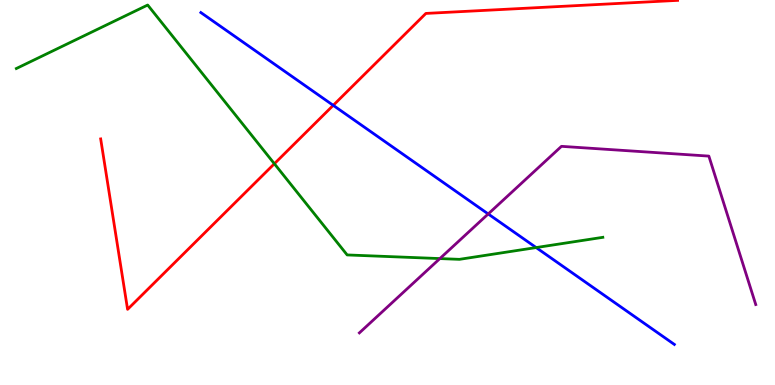[{'lines': ['blue', 'red'], 'intersections': [{'x': 4.3, 'y': 7.26}]}, {'lines': ['green', 'red'], 'intersections': [{'x': 3.54, 'y': 5.75}]}, {'lines': ['purple', 'red'], 'intersections': []}, {'lines': ['blue', 'green'], 'intersections': [{'x': 6.92, 'y': 3.57}]}, {'lines': ['blue', 'purple'], 'intersections': [{'x': 6.3, 'y': 4.44}]}, {'lines': ['green', 'purple'], 'intersections': [{'x': 5.68, 'y': 3.28}]}]